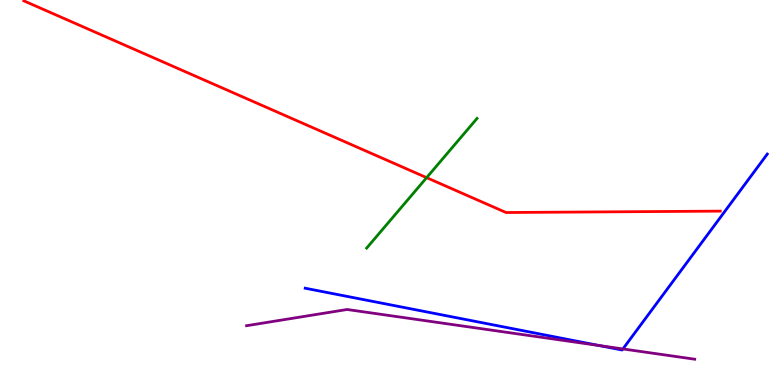[{'lines': ['blue', 'red'], 'intersections': []}, {'lines': ['green', 'red'], 'intersections': [{'x': 5.5, 'y': 5.39}]}, {'lines': ['purple', 'red'], 'intersections': []}, {'lines': ['blue', 'green'], 'intersections': []}, {'lines': ['blue', 'purple'], 'intersections': [{'x': 7.73, 'y': 1.02}, {'x': 8.04, 'y': 0.937}]}, {'lines': ['green', 'purple'], 'intersections': []}]